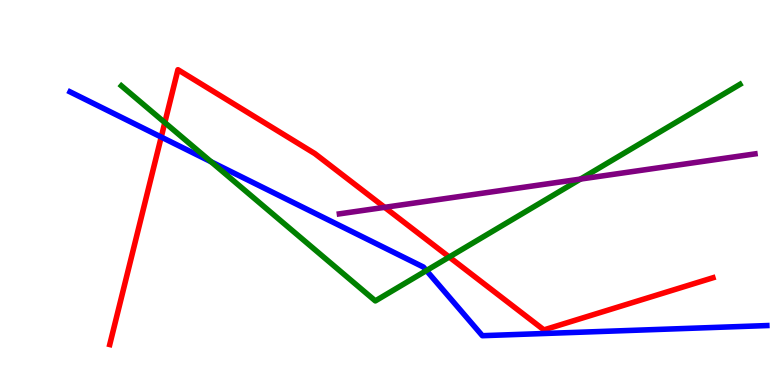[{'lines': ['blue', 'red'], 'intersections': [{'x': 2.08, 'y': 6.44}]}, {'lines': ['green', 'red'], 'intersections': [{'x': 2.13, 'y': 6.82}, {'x': 5.8, 'y': 3.32}]}, {'lines': ['purple', 'red'], 'intersections': [{'x': 4.96, 'y': 4.61}]}, {'lines': ['blue', 'green'], 'intersections': [{'x': 2.72, 'y': 5.8}, {'x': 5.5, 'y': 2.97}]}, {'lines': ['blue', 'purple'], 'intersections': []}, {'lines': ['green', 'purple'], 'intersections': [{'x': 7.49, 'y': 5.35}]}]